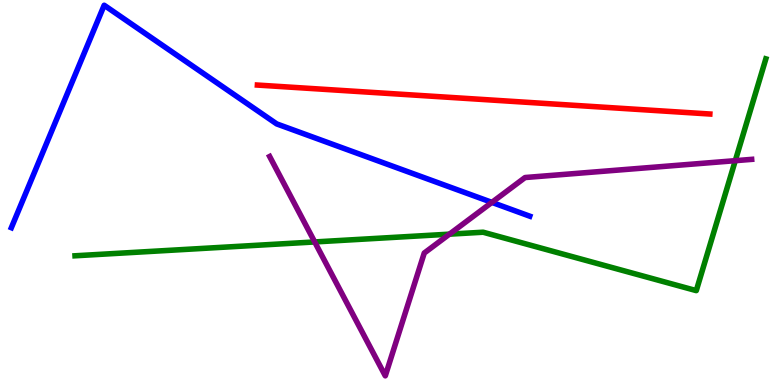[{'lines': ['blue', 'red'], 'intersections': []}, {'lines': ['green', 'red'], 'intersections': []}, {'lines': ['purple', 'red'], 'intersections': []}, {'lines': ['blue', 'green'], 'intersections': []}, {'lines': ['blue', 'purple'], 'intersections': [{'x': 6.35, 'y': 4.74}]}, {'lines': ['green', 'purple'], 'intersections': [{'x': 4.06, 'y': 3.72}, {'x': 5.8, 'y': 3.92}, {'x': 9.49, 'y': 5.83}]}]